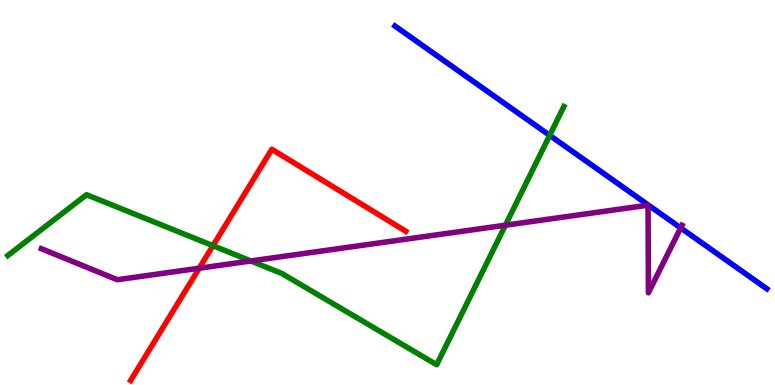[{'lines': ['blue', 'red'], 'intersections': []}, {'lines': ['green', 'red'], 'intersections': [{'x': 2.75, 'y': 3.62}]}, {'lines': ['purple', 'red'], 'intersections': [{'x': 2.57, 'y': 3.03}]}, {'lines': ['blue', 'green'], 'intersections': [{'x': 7.09, 'y': 6.48}]}, {'lines': ['blue', 'purple'], 'intersections': [{'x': 8.78, 'y': 4.08}]}, {'lines': ['green', 'purple'], 'intersections': [{'x': 3.24, 'y': 3.22}, {'x': 6.52, 'y': 4.15}]}]